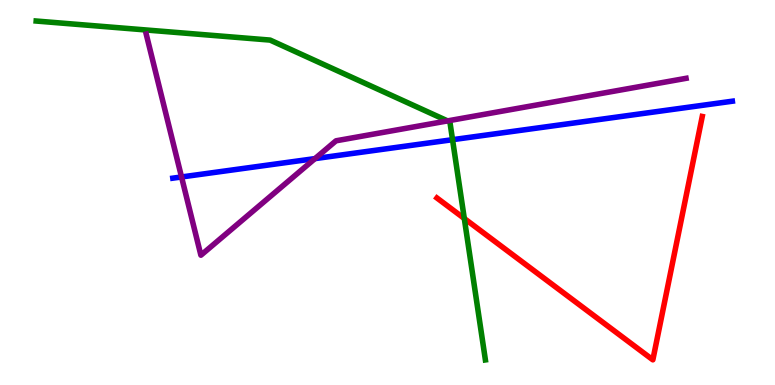[{'lines': ['blue', 'red'], 'intersections': []}, {'lines': ['green', 'red'], 'intersections': [{'x': 5.99, 'y': 4.32}]}, {'lines': ['purple', 'red'], 'intersections': []}, {'lines': ['blue', 'green'], 'intersections': [{'x': 5.84, 'y': 6.37}]}, {'lines': ['blue', 'purple'], 'intersections': [{'x': 2.34, 'y': 5.4}, {'x': 4.06, 'y': 5.88}]}, {'lines': ['green', 'purple'], 'intersections': [{'x': 5.77, 'y': 6.86}]}]